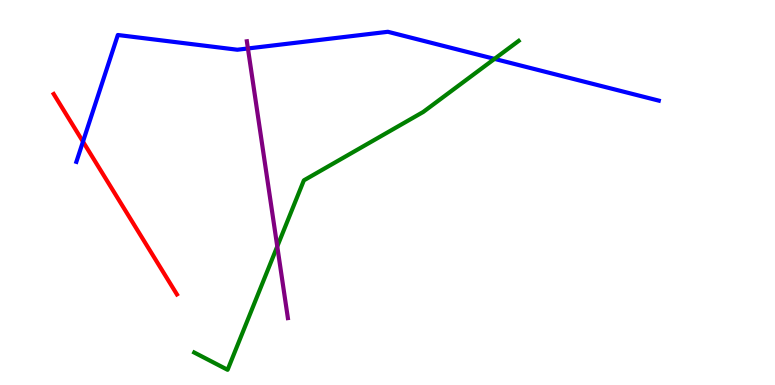[{'lines': ['blue', 'red'], 'intersections': [{'x': 1.07, 'y': 6.32}]}, {'lines': ['green', 'red'], 'intersections': []}, {'lines': ['purple', 'red'], 'intersections': []}, {'lines': ['blue', 'green'], 'intersections': [{'x': 6.38, 'y': 8.47}]}, {'lines': ['blue', 'purple'], 'intersections': [{'x': 3.2, 'y': 8.74}]}, {'lines': ['green', 'purple'], 'intersections': [{'x': 3.58, 'y': 3.6}]}]